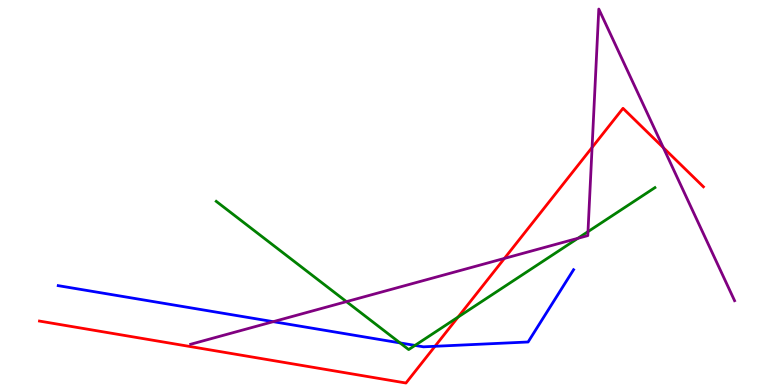[{'lines': ['blue', 'red'], 'intersections': [{'x': 5.61, 'y': 1.01}]}, {'lines': ['green', 'red'], 'intersections': [{'x': 5.91, 'y': 1.76}]}, {'lines': ['purple', 'red'], 'intersections': [{'x': 6.51, 'y': 3.29}, {'x': 7.64, 'y': 6.17}, {'x': 8.56, 'y': 6.16}]}, {'lines': ['blue', 'green'], 'intersections': [{'x': 5.16, 'y': 1.09}, {'x': 5.35, 'y': 1.03}]}, {'lines': ['blue', 'purple'], 'intersections': [{'x': 3.53, 'y': 1.64}]}, {'lines': ['green', 'purple'], 'intersections': [{'x': 4.47, 'y': 2.17}, {'x': 7.46, 'y': 3.81}, {'x': 7.59, 'y': 3.98}]}]